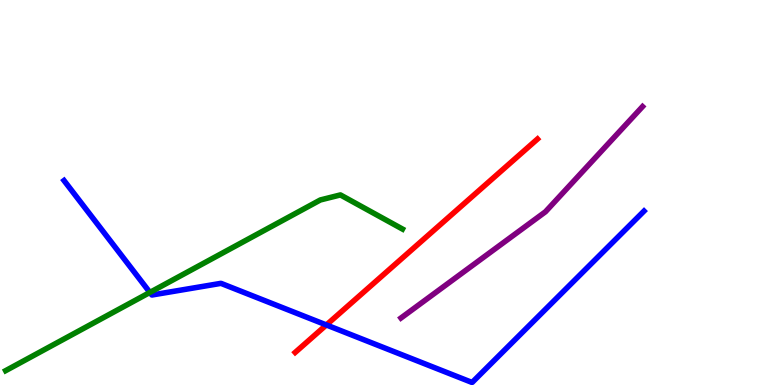[{'lines': ['blue', 'red'], 'intersections': [{'x': 4.21, 'y': 1.56}]}, {'lines': ['green', 'red'], 'intersections': []}, {'lines': ['purple', 'red'], 'intersections': []}, {'lines': ['blue', 'green'], 'intersections': [{'x': 1.93, 'y': 2.4}]}, {'lines': ['blue', 'purple'], 'intersections': []}, {'lines': ['green', 'purple'], 'intersections': []}]